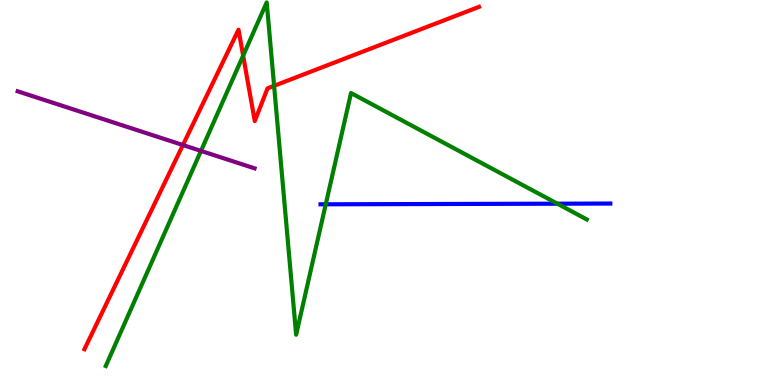[{'lines': ['blue', 'red'], 'intersections': []}, {'lines': ['green', 'red'], 'intersections': [{'x': 3.14, 'y': 8.55}, {'x': 3.54, 'y': 7.77}]}, {'lines': ['purple', 'red'], 'intersections': [{'x': 2.36, 'y': 6.23}]}, {'lines': ['blue', 'green'], 'intersections': [{'x': 4.2, 'y': 4.69}, {'x': 7.19, 'y': 4.71}]}, {'lines': ['blue', 'purple'], 'intersections': []}, {'lines': ['green', 'purple'], 'intersections': [{'x': 2.59, 'y': 6.08}]}]